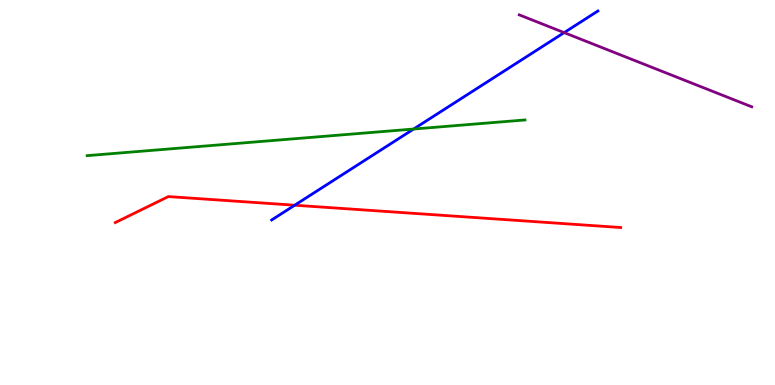[{'lines': ['blue', 'red'], 'intersections': [{'x': 3.8, 'y': 4.67}]}, {'lines': ['green', 'red'], 'intersections': []}, {'lines': ['purple', 'red'], 'intersections': []}, {'lines': ['blue', 'green'], 'intersections': [{'x': 5.34, 'y': 6.65}]}, {'lines': ['blue', 'purple'], 'intersections': [{'x': 7.28, 'y': 9.15}]}, {'lines': ['green', 'purple'], 'intersections': []}]